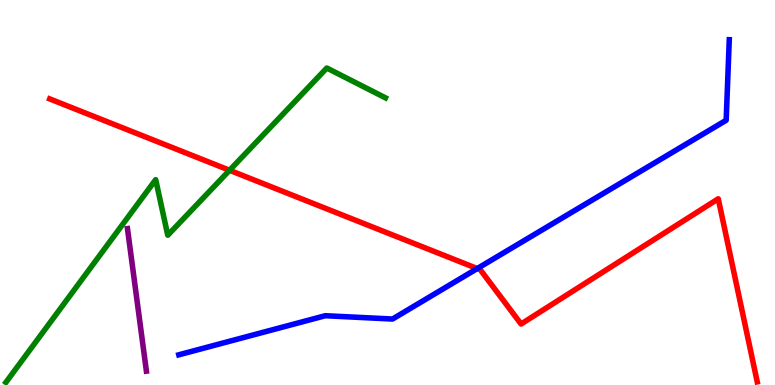[{'lines': ['blue', 'red'], 'intersections': [{'x': 6.16, 'y': 3.02}]}, {'lines': ['green', 'red'], 'intersections': [{'x': 2.96, 'y': 5.58}]}, {'lines': ['purple', 'red'], 'intersections': []}, {'lines': ['blue', 'green'], 'intersections': []}, {'lines': ['blue', 'purple'], 'intersections': []}, {'lines': ['green', 'purple'], 'intersections': []}]